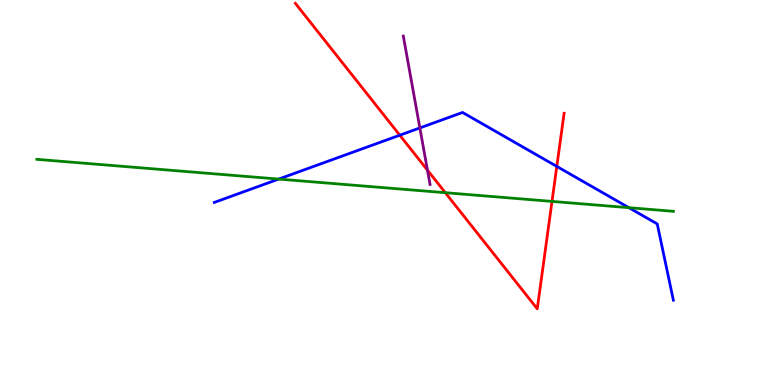[{'lines': ['blue', 'red'], 'intersections': [{'x': 5.16, 'y': 6.49}, {'x': 7.18, 'y': 5.68}]}, {'lines': ['green', 'red'], 'intersections': [{'x': 5.75, 'y': 4.99}, {'x': 7.12, 'y': 4.77}]}, {'lines': ['purple', 'red'], 'intersections': [{'x': 5.52, 'y': 5.58}]}, {'lines': ['blue', 'green'], 'intersections': [{'x': 3.6, 'y': 5.35}, {'x': 8.11, 'y': 4.61}]}, {'lines': ['blue', 'purple'], 'intersections': [{'x': 5.42, 'y': 6.68}]}, {'lines': ['green', 'purple'], 'intersections': []}]